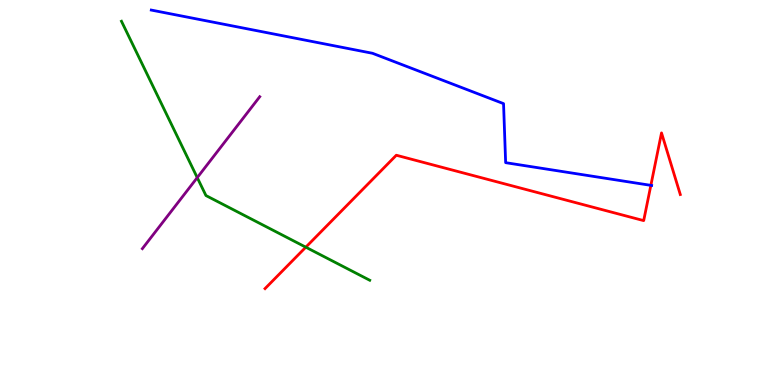[{'lines': ['blue', 'red'], 'intersections': [{'x': 8.4, 'y': 5.19}]}, {'lines': ['green', 'red'], 'intersections': [{'x': 3.95, 'y': 3.58}]}, {'lines': ['purple', 'red'], 'intersections': []}, {'lines': ['blue', 'green'], 'intersections': []}, {'lines': ['blue', 'purple'], 'intersections': []}, {'lines': ['green', 'purple'], 'intersections': [{'x': 2.55, 'y': 5.39}]}]